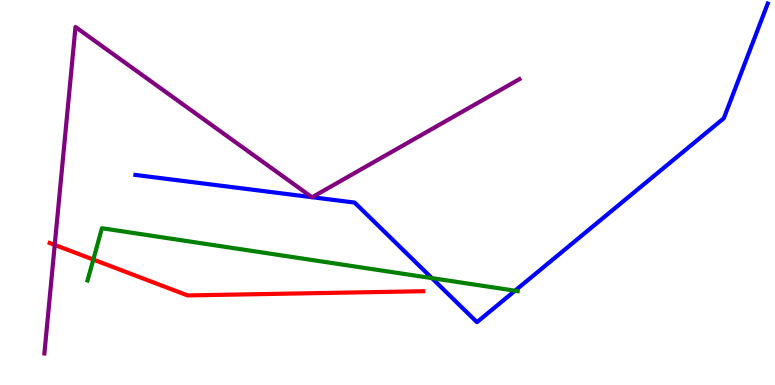[{'lines': ['blue', 'red'], 'intersections': []}, {'lines': ['green', 'red'], 'intersections': [{'x': 1.2, 'y': 3.26}]}, {'lines': ['purple', 'red'], 'intersections': [{'x': 0.706, 'y': 3.64}]}, {'lines': ['blue', 'green'], 'intersections': [{'x': 5.57, 'y': 2.78}, {'x': 6.65, 'y': 2.45}]}, {'lines': ['blue', 'purple'], 'intersections': [{'x': 4.02, 'y': 4.88}, {'x': 4.03, 'y': 4.88}]}, {'lines': ['green', 'purple'], 'intersections': []}]